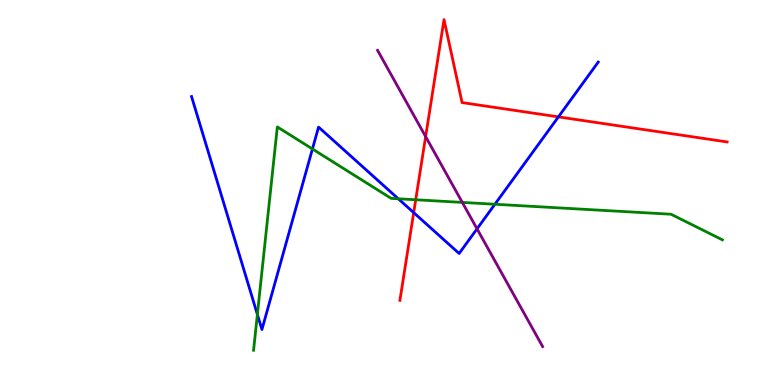[{'lines': ['blue', 'red'], 'intersections': [{'x': 5.34, 'y': 4.48}, {'x': 7.21, 'y': 6.96}]}, {'lines': ['green', 'red'], 'intersections': [{'x': 5.36, 'y': 4.81}]}, {'lines': ['purple', 'red'], 'intersections': [{'x': 5.49, 'y': 6.45}]}, {'lines': ['blue', 'green'], 'intersections': [{'x': 3.32, 'y': 1.83}, {'x': 4.03, 'y': 6.13}, {'x': 5.14, 'y': 4.84}, {'x': 6.39, 'y': 4.69}]}, {'lines': ['blue', 'purple'], 'intersections': [{'x': 6.16, 'y': 4.06}]}, {'lines': ['green', 'purple'], 'intersections': [{'x': 5.97, 'y': 4.74}]}]